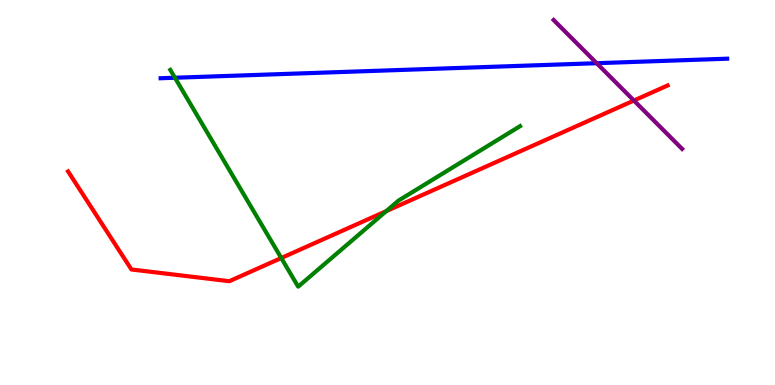[{'lines': ['blue', 'red'], 'intersections': []}, {'lines': ['green', 'red'], 'intersections': [{'x': 3.63, 'y': 3.3}, {'x': 4.98, 'y': 4.52}]}, {'lines': ['purple', 'red'], 'intersections': [{'x': 8.18, 'y': 7.39}]}, {'lines': ['blue', 'green'], 'intersections': [{'x': 2.26, 'y': 7.98}]}, {'lines': ['blue', 'purple'], 'intersections': [{'x': 7.7, 'y': 8.36}]}, {'lines': ['green', 'purple'], 'intersections': []}]